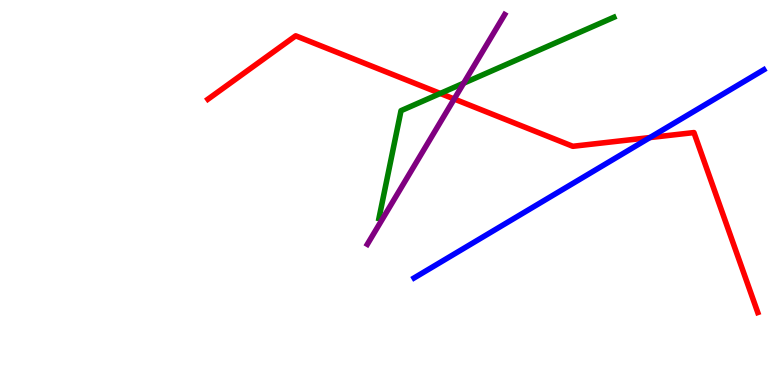[{'lines': ['blue', 'red'], 'intersections': [{'x': 8.39, 'y': 6.43}]}, {'lines': ['green', 'red'], 'intersections': [{'x': 5.68, 'y': 7.57}]}, {'lines': ['purple', 'red'], 'intersections': [{'x': 5.86, 'y': 7.43}]}, {'lines': ['blue', 'green'], 'intersections': []}, {'lines': ['blue', 'purple'], 'intersections': []}, {'lines': ['green', 'purple'], 'intersections': [{'x': 5.98, 'y': 7.84}]}]